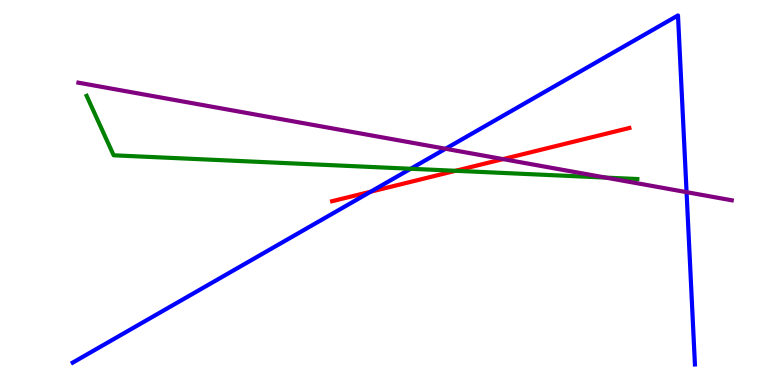[{'lines': ['blue', 'red'], 'intersections': [{'x': 4.78, 'y': 5.02}]}, {'lines': ['green', 'red'], 'intersections': [{'x': 5.88, 'y': 5.56}]}, {'lines': ['purple', 'red'], 'intersections': [{'x': 6.49, 'y': 5.87}]}, {'lines': ['blue', 'green'], 'intersections': [{'x': 5.3, 'y': 5.62}]}, {'lines': ['blue', 'purple'], 'intersections': [{'x': 5.75, 'y': 6.14}, {'x': 8.86, 'y': 5.01}]}, {'lines': ['green', 'purple'], 'intersections': [{'x': 7.82, 'y': 5.39}]}]